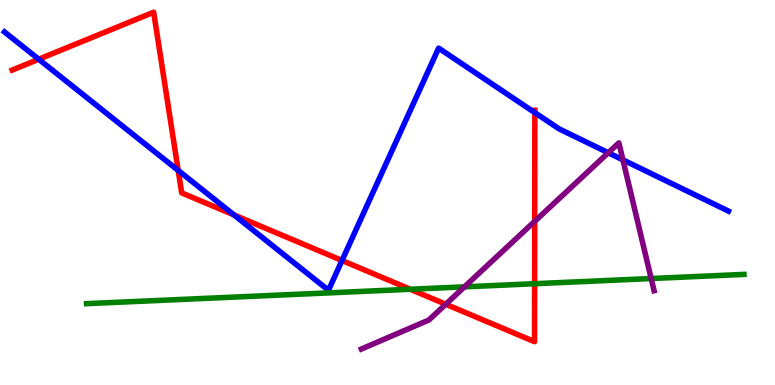[{'lines': ['blue', 'red'], 'intersections': [{'x': 0.5, 'y': 8.46}, {'x': 2.3, 'y': 5.57}, {'x': 3.02, 'y': 4.42}, {'x': 4.41, 'y': 3.23}, {'x': 6.9, 'y': 7.07}]}, {'lines': ['green', 'red'], 'intersections': [{'x': 5.29, 'y': 2.49}, {'x': 6.9, 'y': 2.63}]}, {'lines': ['purple', 'red'], 'intersections': [{'x': 5.75, 'y': 2.1}, {'x': 6.9, 'y': 4.25}]}, {'lines': ['blue', 'green'], 'intersections': []}, {'lines': ['blue', 'purple'], 'intersections': [{'x': 7.85, 'y': 6.03}, {'x': 8.04, 'y': 5.85}]}, {'lines': ['green', 'purple'], 'intersections': [{'x': 5.99, 'y': 2.55}, {'x': 8.4, 'y': 2.77}]}]